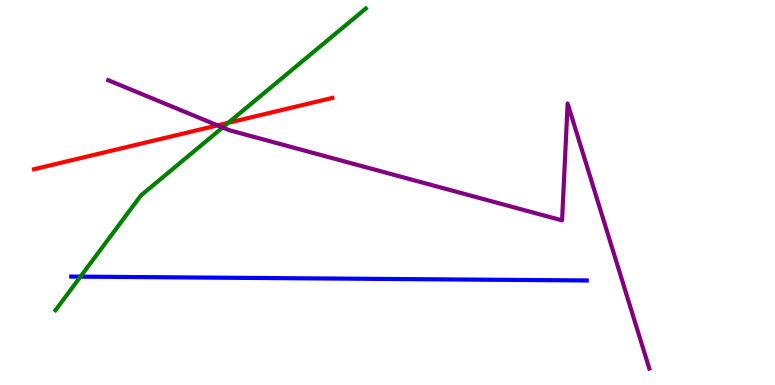[{'lines': ['blue', 'red'], 'intersections': []}, {'lines': ['green', 'red'], 'intersections': [{'x': 2.95, 'y': 6.81}]}, {'lines': ['purple', 'red'], 'intersections': [{'x': 2.81, 'y': 6.74}]}, {'lines': ['blue', 'green'], 'intersections': [{'x': 1.04, 'y': 2.81}]}, {'lines': ['blue', 'purple'], 'intersections': []}, {'lines': ['green', 'purple'], 'intersections': [{'x': 2.87, 'y': 6.69}]}]